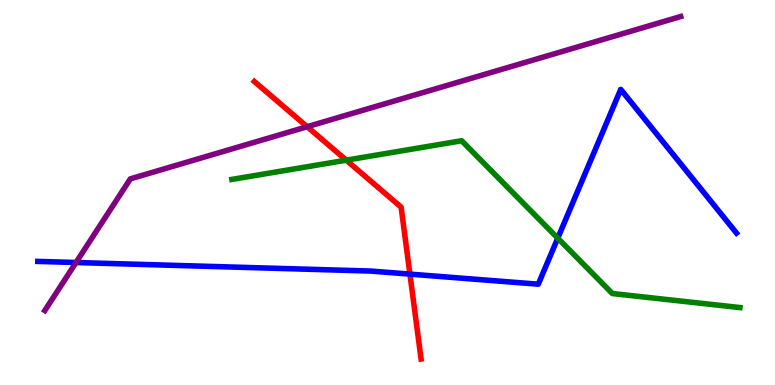[{'lines': ['blue', 'red'], 'intersections': [{'x': 5.29, 'y': 2.88}]}, {'lines': ['green', 'red'], 'intersections': [{'x': 4.47, 'y': 5.84}]}, {'lines': ['purple', 'red'], 'intersections': [{'x': 3.96, 'y': 6.71}]}, {'lines': ['blue', 'green'], 'intersections': [{'x': 7.2, 'y': 3.81}]}, {'lines': ['blue', 'purple'], 'intersections': [{'x': 0.981, 'y': 3.18}]}, {'lines': ['green', 'purple'], 'intersections': []}]